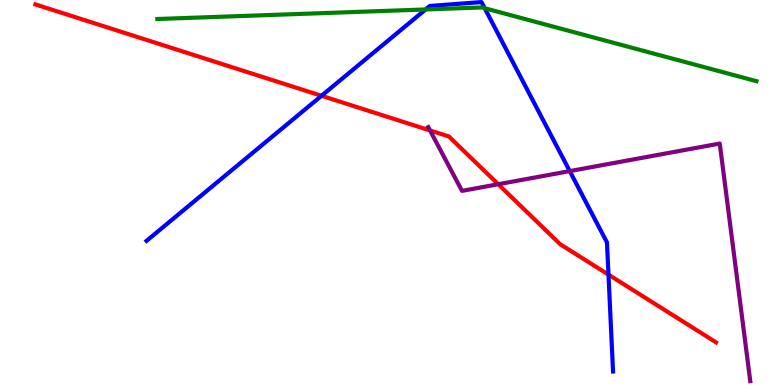[{'lines': ['blue', 'red'], 'intersections': [{'x': 4.15, 'y': 7.51}, {'x': 7.85, 'y': 2.87}]}, {'lines': ['green', 'red'], 'intersections': []}, {'lines': ['purple', 'red'], 'intersections': [{'x': 5.55, 'y': 6.61}, {'x': 6.43, 'y': 5.21}]}, {'lines': ['blue', 'green'], 'intersections': [{'x': 5.49, 'y': 9.75}, {'x': 6.25, 'y': 9.79}]}, {'lines': ['blue', 'purple'], 'intersections': [{'x': 7.35, 'y': 5.56}]}, {'lines': ['green', 'purple'], 'intersections': []}]